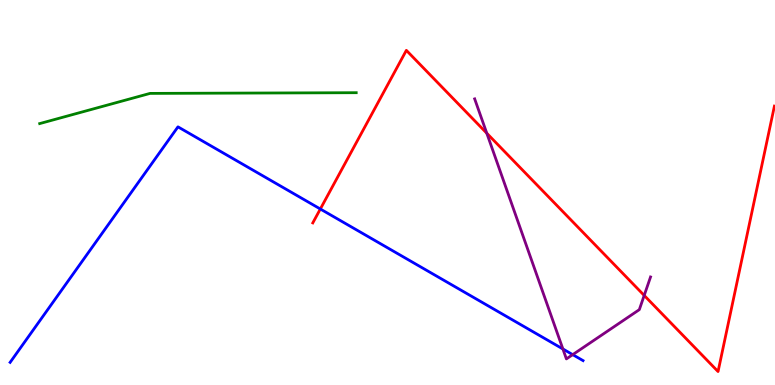[{'lines': ['blue', 'red'], 'intersections': [{'x': 4.13, 'y': 4.57}]}, {'lines': ['green', 'red'], 'intersections': []}, {'lines': ['purple', 'red'], 'intersections': [{'x': 6.28, 'y': 6.54}, {'x': 8.31, 'y': 2.33}]}, {'lines': ['blue', 'green'], 'intersections': []}, {'lines': ['blue', 'purple'], 'intersections': [{'x': 7.26, 'y': 0.936}, {'x': 7.39, 'y': 0.789}]}, {'lines': ['green', 'purple'], 'intersections': []}]